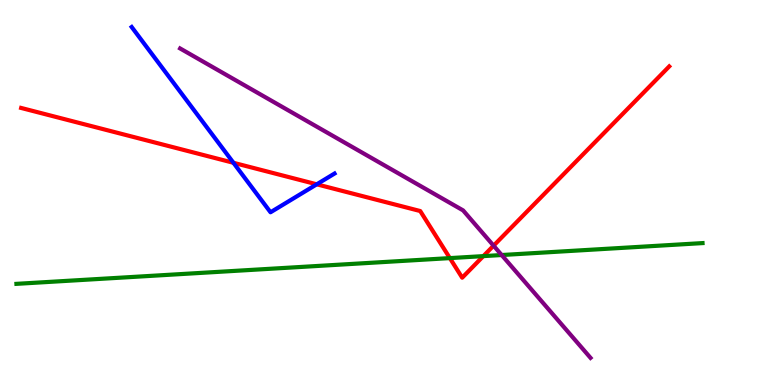[{'lines': ['blue', 'red'], 'intersections': [{'x': 3.01, 'y': 5.77}, {'x': 4.09, 'y': 5.21}]}, {'lines': ['green', 'red'], 'intersections': [{'x': 5.8, 'y': 3.3}, {'x': 6.24, 'y': 3.35}]}, {'lines': ['purple', 'red'], 'intersections': [{'x': 6.37, 'y': 3.62}]}, {'lines': ['blue', 'green'], 'intersections': []}, {'lines': ['blue', 'purple'], 'intersections': []}, {'lines': ['green', 'purple'], 'intersections': [{'x': 6.47, 'y': 3.38}]}]